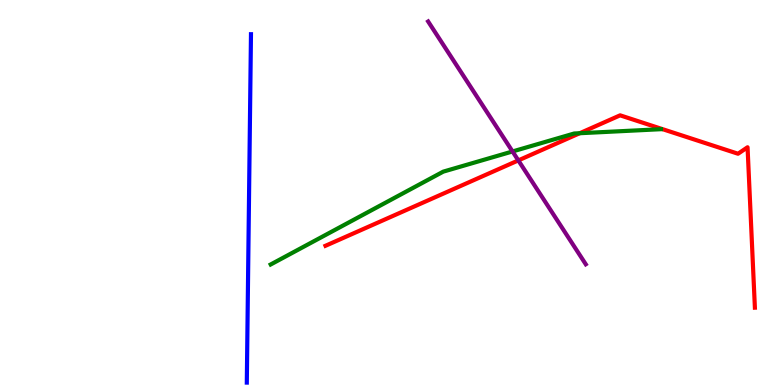[{'lines': ['blue', 'red'], 'intersections': []}, {'lines': ['green', 'red'], 'intersections': [{'x': 7.48, 'y': 6.54}]}, {'lines': ['purple', 'red'], 'intersections': [{'x': 6.69, 'y': 5.83}]}, {'lines': ['blue', 'green'], 'intersections': []}, {'lines': ['blue', 'purple'], 'intersections': []}, {'lines': ['green', 'purple'], 'intersections': [{'x': 6.61, 'y': 6.07}]}]